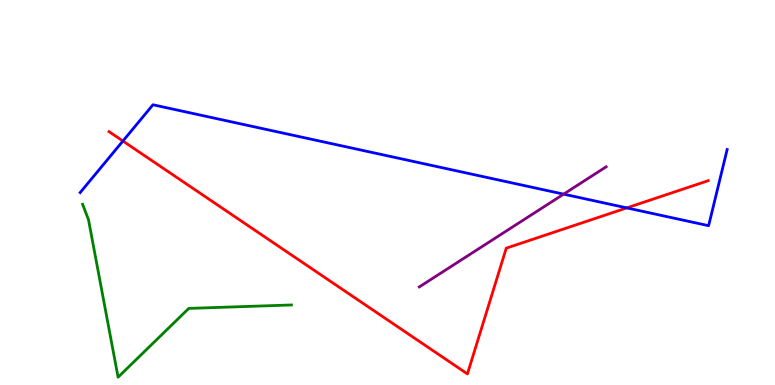[{'lines': ['blue', 'red'], 'intersections': [{'x': 1.59, 'y': 6.34}, {'x': 8.09, 'y': 4.6}]}, {'lines': ['green', 'red'], 'intersections': []}, {'lines': ['purple', 'red'], 'intersections': []}, {'lines': ['blue', 'green'], 'intersections': []}, {'lines': ['blue', 'purple'], 'intersections': [{'x': 7.27, 'y': 4.96}]}, {'lines': ['green', 'purple'], 'intersections': []}]